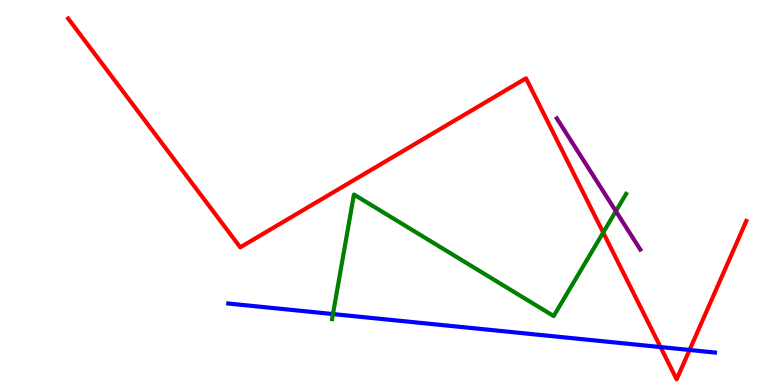[{'lines': ['blue', 'red'], 'intersections': [{'x': 8.52, 'y': 0.986}, {'x': 8.9, 'y': 0.91}]}, {'lines': ['green', 'red'], 'intersections': [{'x': 7.78, 'y': 3.96}]}, {'lines': ['purple', 'red'], 'intersections': []}, {'lines': ['blue', 'green'], 'intersections': [{'x': 4.3, 'y': 1.84}]}, {'lines': ['blue', 'purple'], 'intersections': []}, {'lines': ['green', 'purple'], 'intersections': [{'x': 7.95, 'y': 4.51}]}]